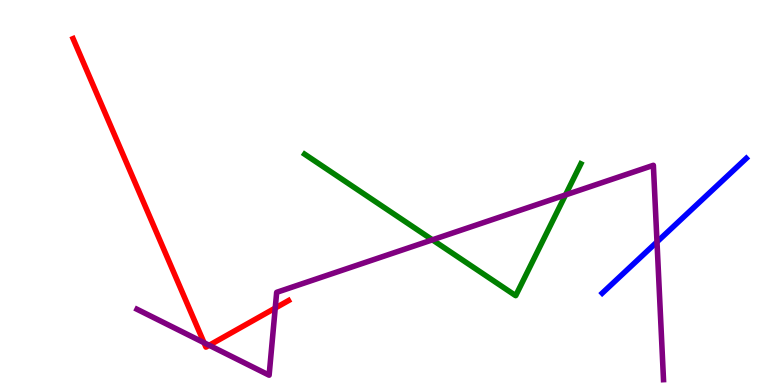[{'lines': ['blue', 'red'], 'intersections': []}, {'lines': ['green', 'red'], 'intersections': []}, {'lines': ['purple', 'red'], 'intersections': [{'x': 2.63, 'y': 1.1}, {'x': 2.7, 'y': 1.03}, {'x': 3.55, 'y': 2.0}]}, {'lines': ['blue', 'green'], 'intersections': []}, {'lines': ['blue', 'purple'], 'intersections': [{'x': 8.48, 'y': 3.72}]}, {'lines': ['green', 'purple'], 'intersections': [{'x': 5.58, 'y': 3.77}, {'x': 7.3, 'y': 4.94}]}]